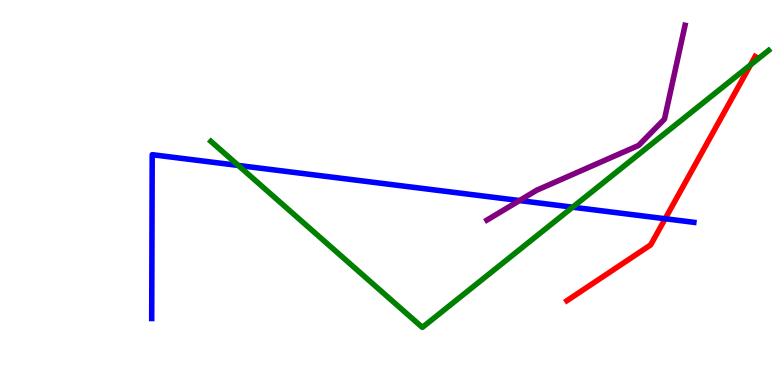[{'lines': ['blue', 'red'], 'intersections': [{'x': 8.58, 'y': 4.32}]}, {'lines': ['green', 'red'], 'intersections': [{'x': 9.68, 'y': 8.31}]}, {'lines': ['purple', 'red'], 'intersections': []}, {'lines': ['blue', 'green'], 'intersections': [{'x': 3.07, 'y': 5.7}, {'x': 7.39, 'y': 4.62}]}, {'lines': ['blue', 'purple'], 'intersections': [{'x': 6.7, 'y': 4.79}]}, {'lines': ['green', 'purple'], 'intersections': []}]